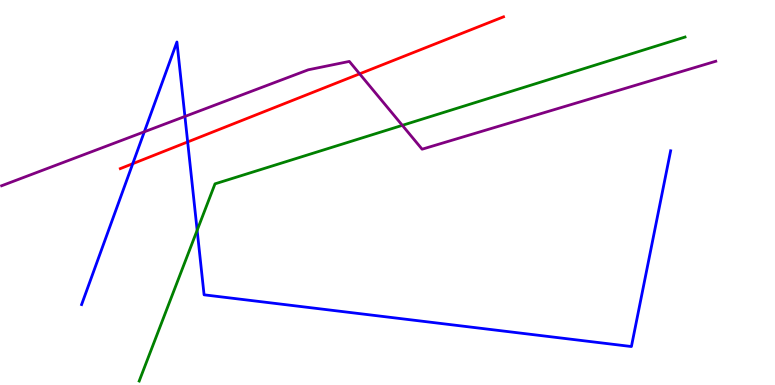[{'lines': ['blue', 'red'], 'intersections': [{'x': 1.71, 'y': 5.75}, {'x': 2.42, 'y': 6.31}]}, {'lines': ['green', 'red'], 'intersections': []}, {'lines': ['purple', 'red'], 'intersections': [{'x': 4.64, 'y': 8.08}]}, {'lines': ['blue', 'green'], 'intersections': [{'x': 2.54, 'y': 4.02}]}, {'lines': ['blue', 'purple'], 'intersections': [{'x': 1.86, 'y': 6.58}, {'x': 2.39, 'y': 6.98}]}, {'lines': ['green', 'purple'], 'intersections': [{'x': 5.19, 'y': 6.74}]}]